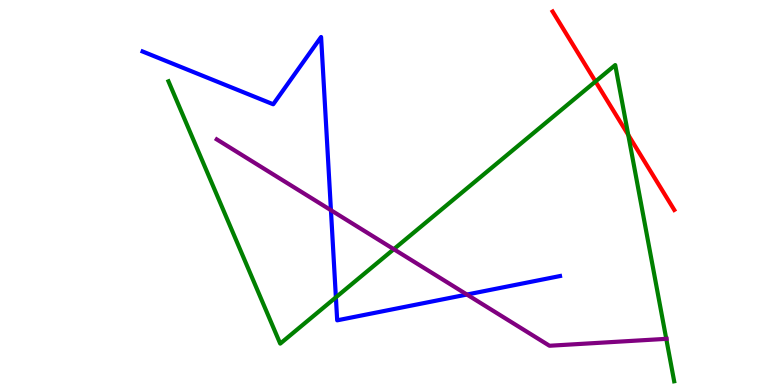[{'lines': ['blue', 'red'], 'intersections': []}, {'lines': ['green', 'red'], 'intersections': [{'x': 7.68, 'y': 7.88}, {'x': 8.11, 'y': 6.5}]}, {'lines': ['purple', 'red'], 'intersections': []}, {'lines': ['blue', 'green'], 'intersections': [{'x': 4.33, 'y': 2.28}]}, {'lines': ['blue', 'purple'], 'intersections': [{'x': 4.27, 'y': 4.54}, {'x': 6.02, 'y': 2.35}]}, {'lines': ['green', 'purple'], 'intersections': [{'x': 5.08, 'y': 3.53}, {'x': 8.6, 'y': 1.2}]}]